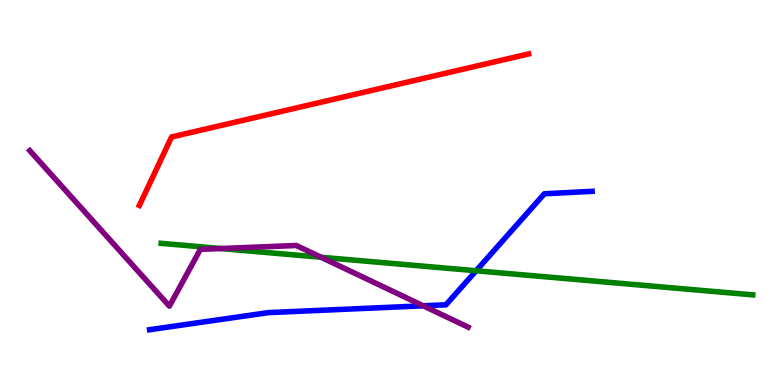[{'lines': ['blue', 'red'], 'intersections': []}, {'lines': ['green', 'red'], 'intersections': []}, {'lines': ['purple', 'red'], 'intersections': []}, {'lines': ['blue', 'green'], 'intersections': [{'x': 6.14, 'y': 2.97}]}, {'lines': ['blue', 'purple'], 'intersections': [{'x': 5.46, 'y': 2.06}]}, {'lines': ['green', 'purple'], 'intersections': [{'x': 2.85, 'y': 3.54}, {'x': 4.14, 'y': 3.32}]}]